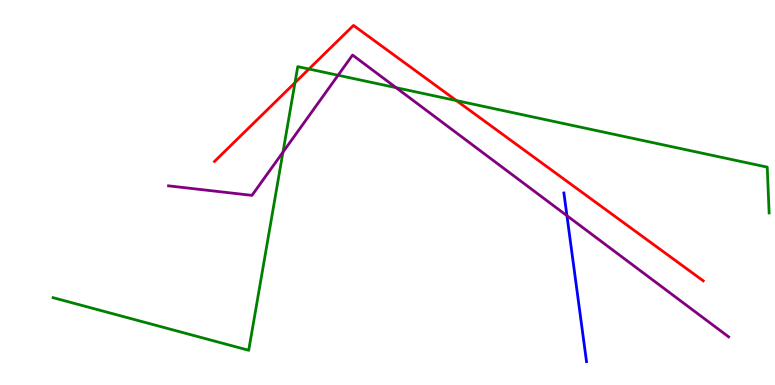[{'lines': ['blue', 'red'], 'intersections': []}, {'lines': ['green', 'red'], 'intersections': [{'x': 3.81, 'y': 7.85}, {'x': 3.99, 'y': 8.21}, {'x': 5.89, 'y': 7.39}]}, {'lines': ['purple', 'red'], 'intersections': []}, {'lines': ['blue', 'green'], 'intersections': []}, {'lines': ['blue', 'purple'], 'intersections': [{'x': 7.32, 'y': 4.4}]}, {'lines': ['green', 'purple'], 'intersections': [{'x': 3.65, 'y': 6.05}, {'x': 4.36, 'y': 8.05}, {'x': 5.11, 'y': 7.72}]}]